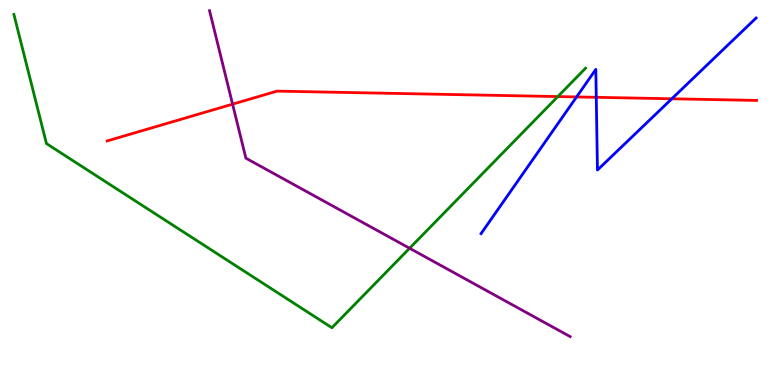[{'lines': ['blue', 'red'], 'intersections': [{'x': 7.44, 'y': 7.48}, {'x': 7.69, 'y': 7.47}, {'x': 8.67, 'y': 7.43}]}, {'lines': ['green', 'red'], 'intersections': [{'x': 7.2, 'y': 7.49}]}, {'lines': ['purple', 'red'], 'intersections': [{'x': 3.0, 'y': 7.29}]}, {'lines': ['blue', 'green'], 'intersections': []}, {'lines': ['blue', 'purple'], 'intersections': []}, {'lines': ['green', 'purple'], 'intersections': [{'x': 5.29, 'y': 3.55}]}]